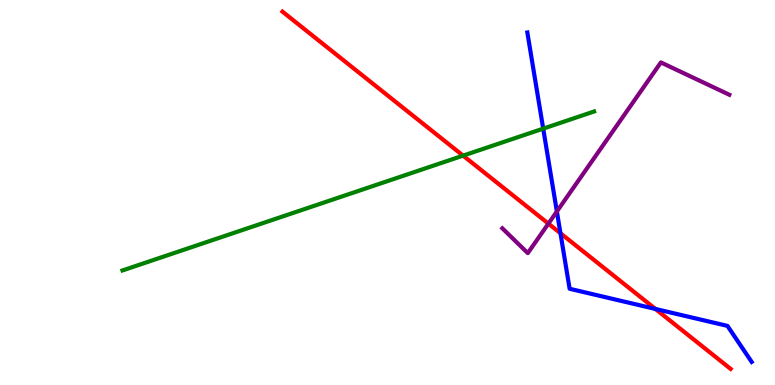[{'lines': ['blue', 'red'], 'intersections': [{'x': 7.23, 'y': 3.94}, {'x': 8.46, 'y': 1.98}]}, {'lines': ['green', 'red'], 'intersections': [{'x': 5.98, 'y': 5.96}]}, {'lines': ['purple', 'red'], 'intersections': [{'x': 7.08, 'y': 4.19}]}, {'lines': ['blue', 'green'], 'intersections': [{'x': 7.01, 'y': 6.66}]}, {'lines': ['blue', 'purple'], 'intersections': [{'x': 7.19, 'y': 4.51}]}, {'lines': ['green', 'purple'], 'intersections': []}]